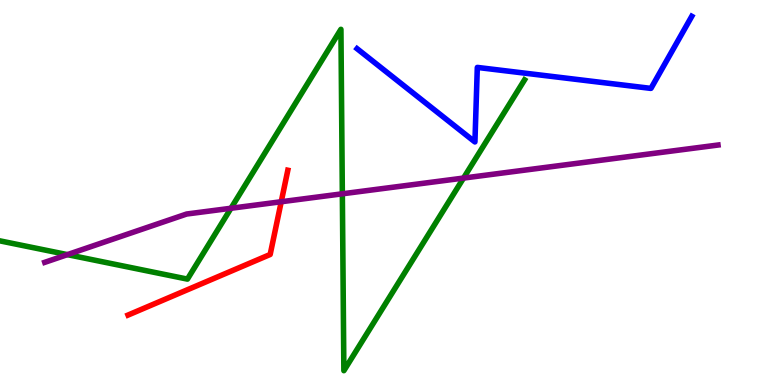[{'lines': ['blue', 'red'], 'intersections': []}, {'lines': ['green', 'red'], 'intersections': []}, {'lines': ['purple', 'red'], 'intersections': [{'x': 3.63, 'y': 4.76}]}, {'lines': ['blue', 'green'], 'intersections': []}, {'lines': ['blue', 'purple'], 'intersections': []}, {'lines': ['green', 'purple'], 'intersections': [{'x': 0.87, 'y': 3.39}, {'x': 2.98, 'y': 4.59}, {'x': 4.42, 'y': 4.97}, {'x': 5.98, 'y': 5.37}]}]